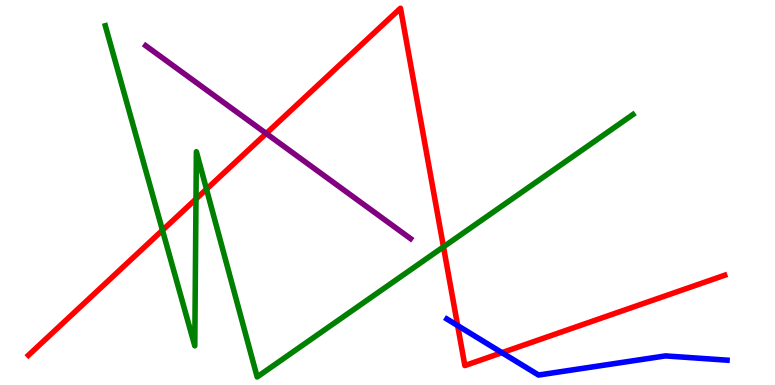[{'lines': ['blue', 'red'], 'intersections': [{'x': 5.91, 'y': 1.54}, {'x': 6.48, 'y': 0.84}]}, {'lines': ['green', 'red'], 'intersections': [{'x': 2.1, 'y': 4.02}, {'x': 2.53, 'y': 4.83}, {'x': 2.66, 'y': 5.09}, {'x': 5.72, 'y': 3.59}]}, {'lines': ['purple', 'red'], 'intersections': [{'x': 3.44, 'y': 6.53}]}, {'lines': ['blue', 'green'], 'intersections': []}, {'lines': ['blue', 'purple'], 'intersections': []}, {'lines': ['green', 'purple'], 'intersections': []}]